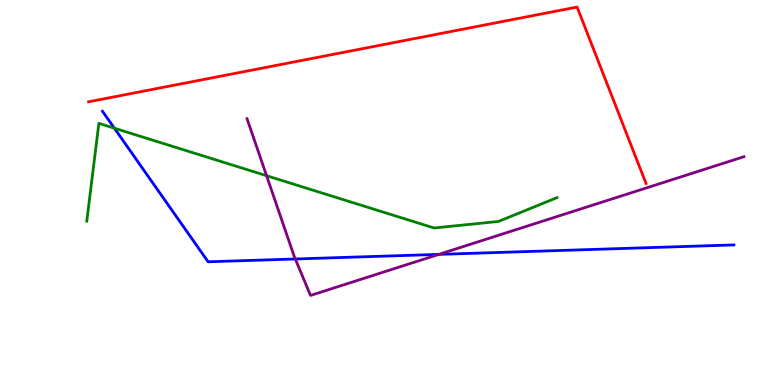[{'lines': ['blue', 'red'], 'intersections': []}, {'lines': ['green', 'red'], 'intersections': []}, {'lines': ['purple', 'red'], 'intersections': []}, {'lines': ['blue', 'green'], 'intersections': [{'x': 1.48, 'y': 6.67}]}, {'lines': ['blue', 'purple'], 'intersections': [{'x': 3.81, 'y': 3.27}, {'x': 5.66, 'y': 3.39}]}, {'lines': ['green', 'purple'], 'intersections': [{'x': 3.44, 'y': 5.44}]}]